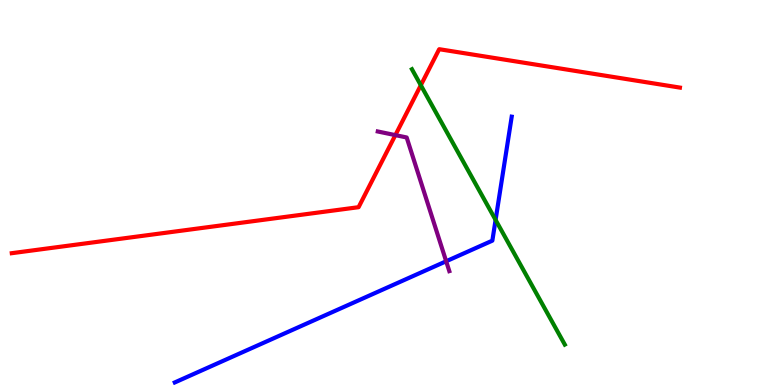[{'lines': ['blue', 'red'], 'intersections': []}, {'lines': ['green', 'red'], 'intersections': [{'x': 5.43, 'y': 7.79}]}, {'lines': ['purple', 'red'], 'intersections': [{'x': 5.1, 'y': 6.49}]}, {'lines': ['blue', 'green'], 'intersections': [{'x': 6.39, 'y': 4.29}]}, {'lines': ['blue', 'purple'], 'intersections': [{'x': 5.76, 'y': 3.21}]}, {'lines': ['green', 'purple'], 'intersections': []}]